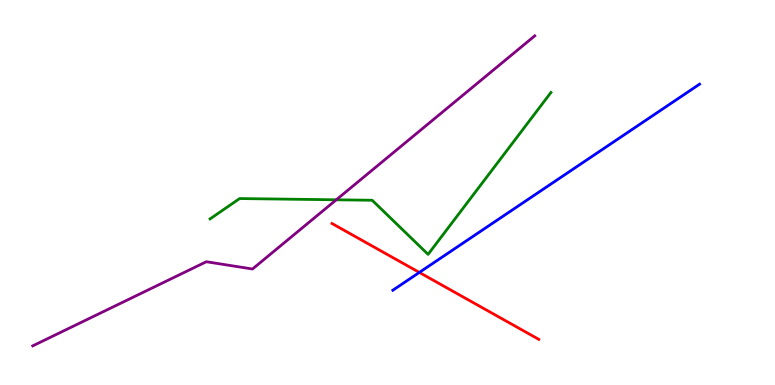[{'lines': ['blue', 'red'], 'intersections': [{'x': 5.41, 'y': 2.92}]}, {'lines': ['green', 'red'], 'intersections': []}, {'lines': ['purple', 'red'], 'intersections': []}, {'lines': ['blue', 'green'], 'intersections': []}, {'lines': ['blue', 'purple'], 'intersections': []}, {'lines': ['green', 'purple'], 'intersections': [{'x': 4.34, 'y': 4.81}]}]